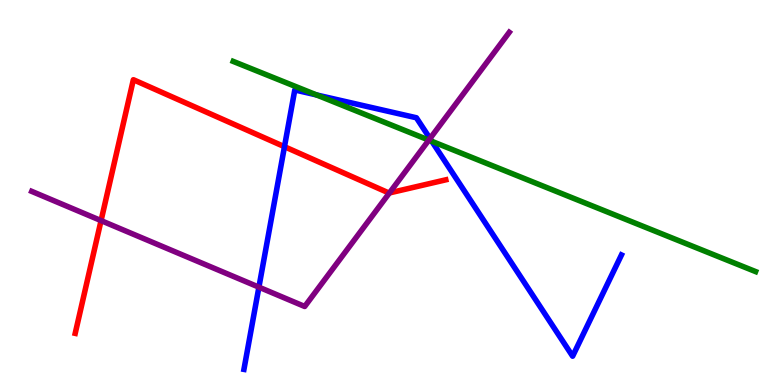[{'lines': ['blue', 'red'], 'intersections': [{'x': 3.67, 'y': 6.19}]}, {'lines': ['green', 'red'], 'intersections': []}, {'lines': ['purple', 'red'], 'intersections': [{'x': 1.3, 'y': 4.27}, {'x': 5.02, 'y': 4.99}]}, {'lines': ['blue', 'green'], 'intersections': [{'x': 4.08, 'y': 7.53}, {'x': 5.57, 'y': 6.33}]}, {'lines': ['blue', 'purple'], 'intersections': [{'x': 3.34, 'y': 2.54}, {'x': 5.55, 'y': 6.4}]}, {'lines': ['green', 'purple'], 'intersections': [{'x': 5.53, 'y': 6.36}]}]